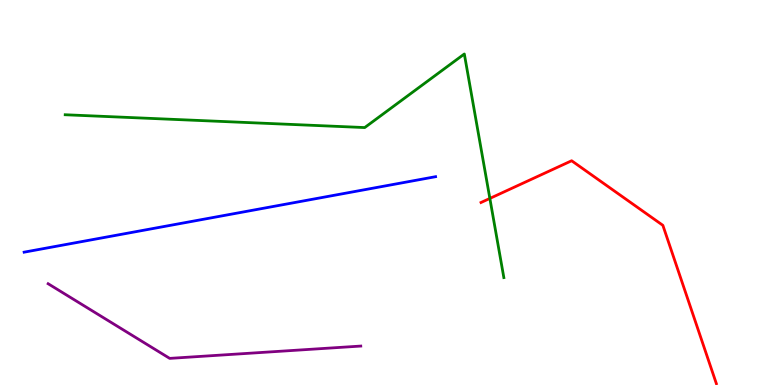[{'lines': ['blue', 'red'], 'intersections': []}, {'lines': ['green', 'red'], 'intersections': [{'x': 6.32, 'y': 4.85}]}, {'lines': ['purple', 'red'], 'intersections': []}, {'lines': ['blue', 'green'], 'intersections': []}, {'lines': ['blue', 'purple'], 'intersections': []}, {'lines': ['green', 'purple'], 'intersections': []}]